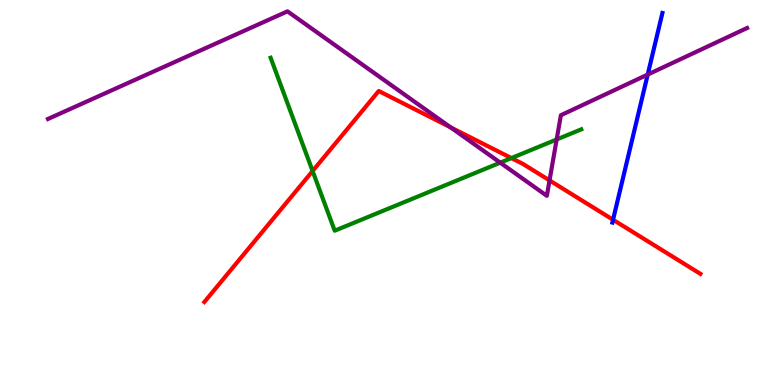[{'lines': ['blue', 'red'], 'intersections': [{'x': 7.91, 'y': 4.29}]}, {'lines': ['green', 'red'], 'intersections': [{'x': 4.03, 'y': 5.56}, {'x': 6.6, 'y': 5.89}]}, {'lines': ['purple', 'red'], 'intersections': [{'x': 5.81, 'y': 6.69}, {'x': 7.09, 'y': 5.31}]}, {'lines': ['blue', 'green'], 'intersections': []}, {'lines': ['blue', 'purple'], 'intersections': [{'x': 8.36, 'y': 8.06}]}, {'lines': ['green', 'purple'], 'intersections': [{'x': 6.45, 'y': 5.77}, {'x': 7.18, 'y': 6.38}]}]